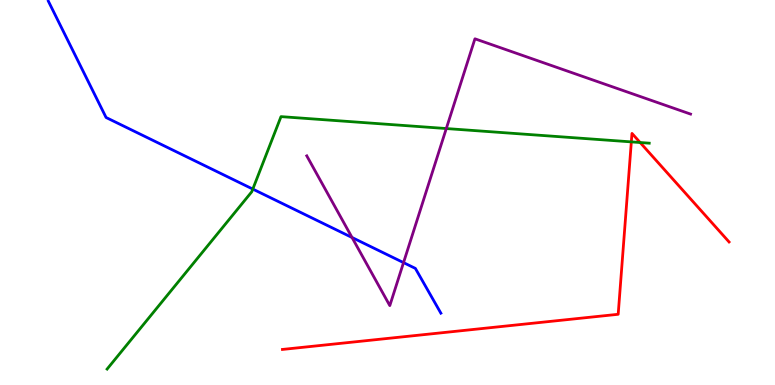[{'lines': ['blue', 'red'], 'intersections': []}, {'lines': ['green', 'red'], 'intersections': [{'x': 8.15, 'y': 6.31}, {'x': 8.26, 'y': 6.3}]}, {'lines': ['purple', 'red'], 'intersections': []}, {'lines': ['blue', 'green'], 'intersections': [{'x': 3.26, 'y': 5.09}]}, {'lines': ['blue', 'purple'], 'intersections': [{'x': 4.54, 'y': 3.83}, {'x': 5.21, 'y': 3.18}]}, {'lines': ['green', 'purple'], 'intersections': [{'x': 5.76, 'y': 6.66}]}]